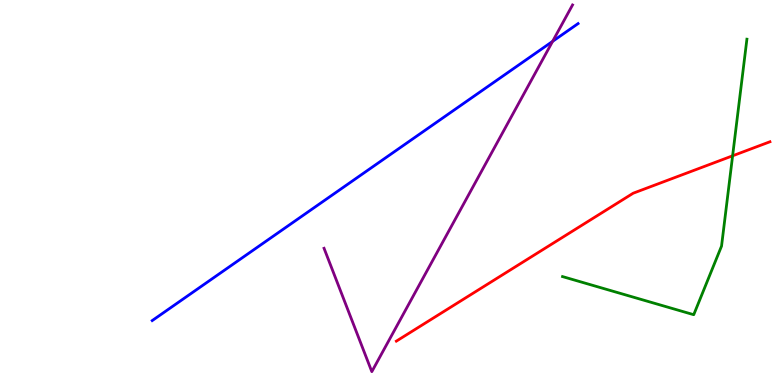[{'lines': ['blue', 'red'], 'intersections': []}, {'lines': ['green', 'red'], 'intersections': [{'x': 9.45, 'y': 5.95}]}, {'lines': ['purple', 'red'], 'intersections': []}, {'lines': ['blue', 'green'], 'intersections': []}, {'lines': ['blue', 'purple'], 'intersections': [{'x': 7.13, 'y': 8.93}]}, {'lines': ['green', 'purple'], 'intersections': []}]